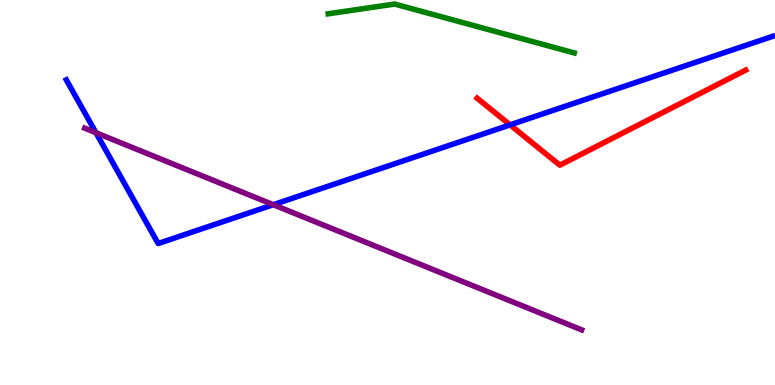[{'lines': ['blue', 'red'], 'intersections': [{'x': 6.58, 'y': 6.76}]}, {'lines': ['green', 'red'], 'intersections': []}, {'lines': ['purple', 'red'], 'intersections': []}, {'lines': ['blue', 'green'], 'intersections': []}, {'lines': ['blue', 'purple'], 'intersections': [{'x': 1.24, 'y': 6.55}, {'x': 3.53, 'y': 4.68}]}, {'lines': ['green', 'purple'], 'intersections': []}]